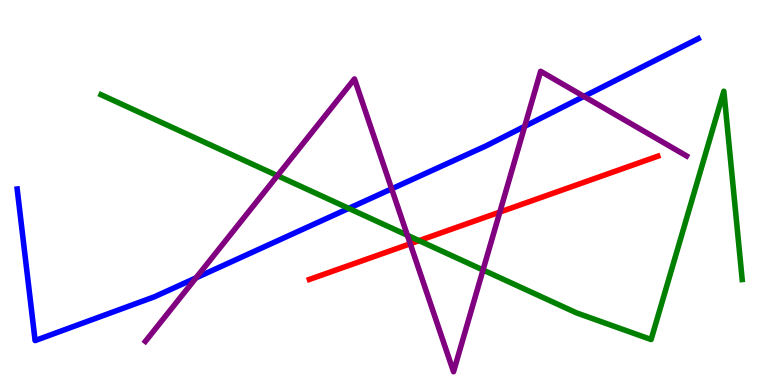[{'lines': ['blue', 'red'], 'intersections': []}, {'lines': ['green', 'red'], 'intersections': [{'x': 5.41, 'y': 3.75}]}, {'lines': ['purple', 'red'], 'intersections': [{'x': 5.29, 'y': 3.67}, {'x': 6.45, 'y': 4.49}]}, {'lines': ['blue', 'green'], 'intersections': [{'x': 4.5, 'y': 4.59}]}, {'lines': ['blue', 'purple'], 'intersections': [{'x': 2.53, 'y': 2.78}, {'x': 5.05, 'y': 5.09}, {'x': 6.77, 'y': 6.72}, {'x': 7.53, 'y': 7.5}]}, {'lines': ['green', 'purple'], 'intersections': [{'x': 3.58, 'y': 5.44}, {'x': 5.26, 'y': 3.89}, {'x': 6.23, 'y': 2.99}]}]